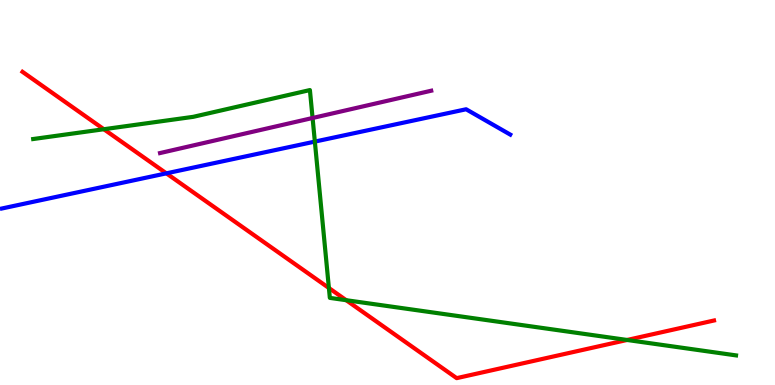[{'lines': ['blue', 'red'], 'intersections': [{'x': 2.15, 'y': 5.5}]}, {'lines': ['green', 'red'], 'intersections': [{'x': 1.34, 'y': 6.64}, {'x': 4.24, 'y': 2.52}, {'x': 4.47, 'y': 2.2}, {'x': 8.09, 'y': 1.17}]}, {'lines': ['purple', 'red'], 'intersections': []}, {'lines': ['blue', 'green'], 'intersections': [{'x': 4.06, 'y': 6.32}]}, {'lines': ['blue', 'purple'], 'intersections': []}, {'lines': ['green', 'purple'], 'intersections': [{'x': 4.03, 'y': 6.94}]}]